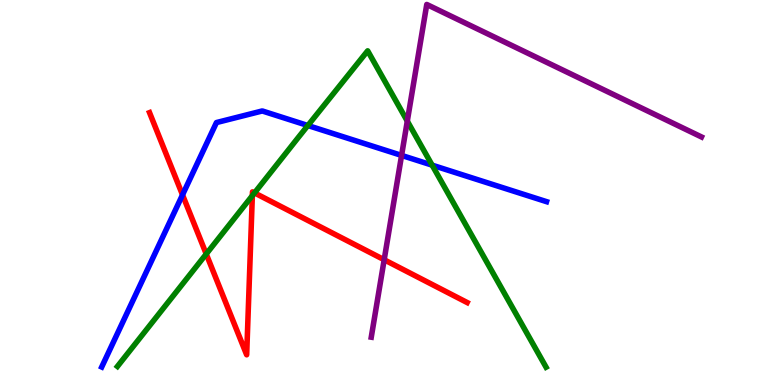[{'lines': ['blue', 'red'], 'intersections': [{'x': 2.36, 'y': 4.94}]}, {'lines': ['green', 'red'], 'intersections': [{'x': 2.66, 'y': 3.4}, {'x': 3.26, 'y': 4.92}, {'x': 3.28, 'y': 4.99}]}, {'lines': ['purple', 'red'], 'intersections': [{'x': 4.96, 'y': 3.25}]}, {'lines': ['blue', 'green'], 'intersections': [{'x': 3.97, 'y': 6.74}, {'x': 5.58, 'y': 5.71}]}, {'lines': ['blue', 'purple'], 'intersections': [{'x': 5.18, 'y': 5.96}]}, {'lines': ['green', 'purple'], 'intersections': [{'x': 5.26, 'y': 6.85}]}]